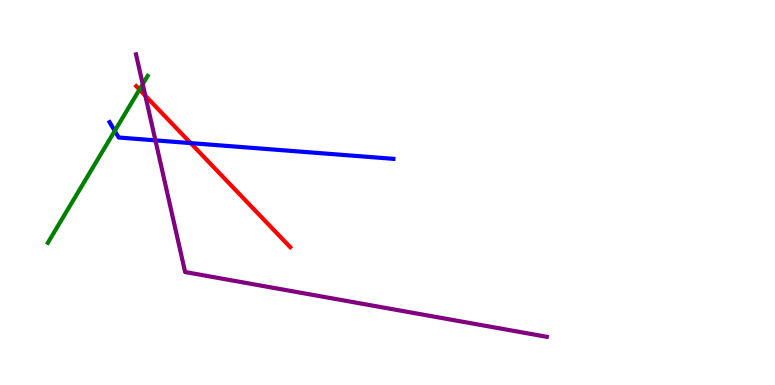[{'lines': ['blue', 'red'], 'intersections': [{'x': 2.46, 'y': 6.28}]}, {'lines': ['green', 'red'], 'intersections': [{'x': 1.8, 'y': 7.67}]}, {'lines': ['purple', 'red'], 'intersections': [{'x': 1.88, 'y': 7.51}]}, {'lines': ['blue', 'green'], 'intersections': [{'x': 1.48, 'y': 6.6}]}, {'lines': ['blue', 'purple'], 'intersections': [{'x': 2.01, 'y': 6.35}]}, {'lines': ['green', 'purple'], 'intersections': [{'x': 1.84, 'y': 7.81}]}]